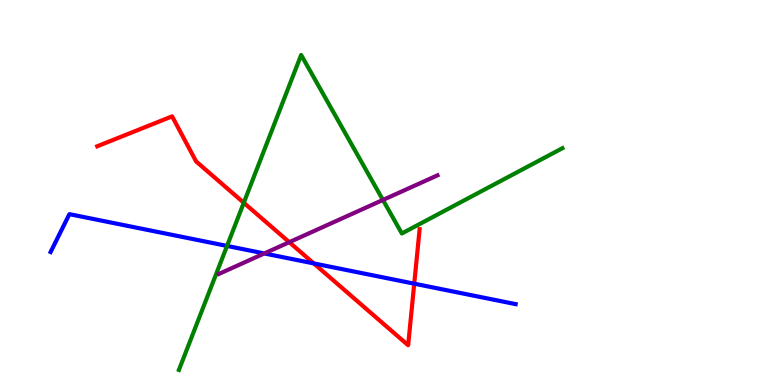[{'lines': ['blue', 'red'], 'intersections': [{'x': 4.05, 'y': 3.16}, {'x': 5.34, 'y': 2.63}]}, {'lines': ['green', 'red'], 'intersections': [{'x': 3.15, 'y': 4.73}]}, {'lines': ['purple', 'red'], 'intersections': [{'x': 3.73, 'y': 3.71}]}, {'lines': ['blue', 'green'], 'intersections': [{'x': 2.93, 'y': 3.61}]}, {'lines': ['blue', 'purple'], 'intersections': [{'x': 3.41, 'y': 3.42}]}, {'lines': ['green', 'purple'], 'intersections': [{'x': 4.94, 'y': 4.81}]}]